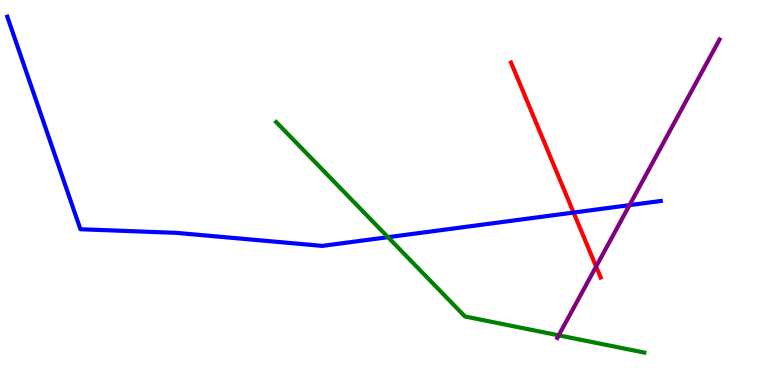[{'lines': ['blue', 'red'], 'intersections': [{'x': 7.4, 'y': 4.48}]}, {'lines': ['green', 'red'], 'intersections': []}, {'lines': ['purple', 'red'], 'intersections': [{'x': 7.69, 'y': 3.08}]}, {'lines': ['blue', 'green'], 'intersections': [{'x': 5.01, 'y': 3.84}]}, {'lines': ['blue', 'purple'], 'intersections': [{'x': 8.12, 'y': 4.67}]}, {'lines': ['green', 'purple'], 'intersections': [{'x': 7.21, 'y': 1.29}]}]